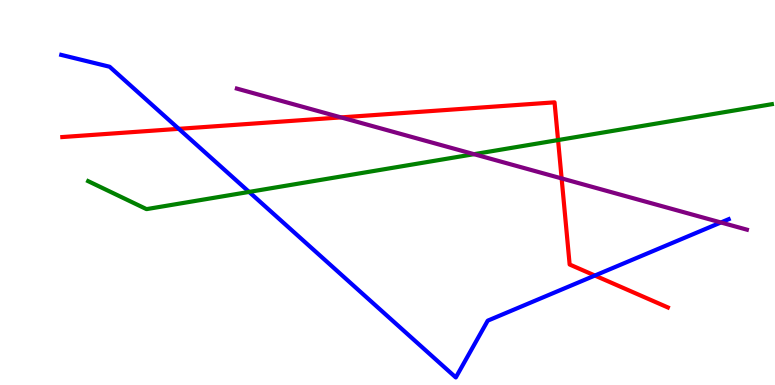[{'lines': ['blue', 'red'], 'intersections': [{'x': 2.31, 'y': 6.65}, {'x': 7.68, 'y': 2.84}]}, {'lines': ['green', 'red'], 'intersections': [{'x': 7.2, 'y': 6.36}]}, {'lines': ['purple', 'red'], 'intersections': [{'x': 4.4, 'y': 6.95}, {'x': 7.25, 'y': 5.37}]}, {'lines': ['blue', 'green'], 'intersections': [{'x': 3.21, 'y': 5.02}]}, {'lines': ['blue', 'purple'], 'intersections': [{'x': 9.3, 'y': 4.22}]}, {'lines': ['green', 'purple'], 'intersections': [{'x': 6.12, 'y': 6.0}]}]